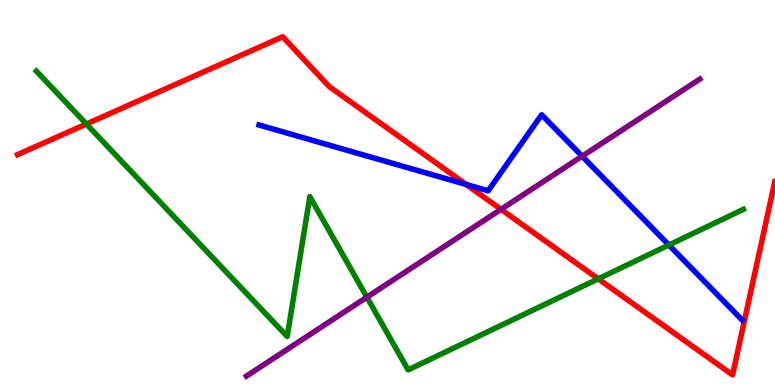[{'lines': ['blue', 'red'], 'intersections': [{'x': 6.02, 'y': 5.21}]}, {'lines': ['green', 'red'], 'intersections': [{'x': 1.11, 'y': 6.78}, {'x': 7.72, 'y': 2.76}]}, {'lines': ['purple', 'red'], 'intersections': [{'x': 6.46, 'y': 4.56}]}, {'lines': ['blue', 'green'], 'intersections': [{'x': 8.63, 'y': 3.64}]}, {'lines': ['blue', 'purple'], 'intersections': [{'x': 7.51, 'y': 5.94}]}, {'lines': ['green', 'purple'], 'intersections': [{'x': 4.73, 'y': 2.28}]}]